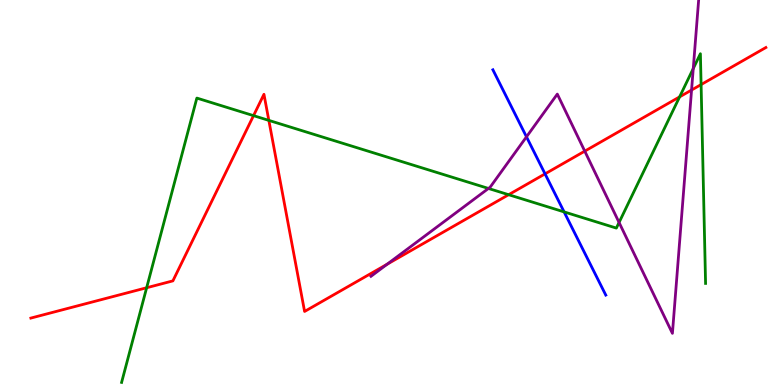[{'lines': ['blue', 'red'], 'intersections': [{'x': 7.03, 'y': 5.48}]}, {'lines': ['green', 'red'], 'intersections': [{'x': 1.89, 'y': 2.53}, {'x': 3.27, 'y': 7.0}, {'x': 3.47, 'y': 6.87}, {'x': 6.56, 'y': 4.94}, {'x': 8.77, 'y': 7.48}, {'x': 9.05, 'y': 7.8}]}, {'lines': ['purple', 'red'], 'intersections': [{'x': 5.0, 'y': 3.14}, {'x': 7.55, 'y': 6.07}, {'x': 8.92, 'y': 7.66}]}, {'lines': ['blue', 'green'], 'intersections': [{'x': 7.28, 'y': 4.5}]}, {'lines': ['blue', 'purple'], 'intersections': [{'x': 6.79, 'y': 6.45}]}, {'lines': ['green', 'purple'], 'intersections': [{'x': 6.3, 'y': 5.11}, {'x': 7.99, 'y': 4.22}, {'x': 8.95, 'y': 8.22}]}]